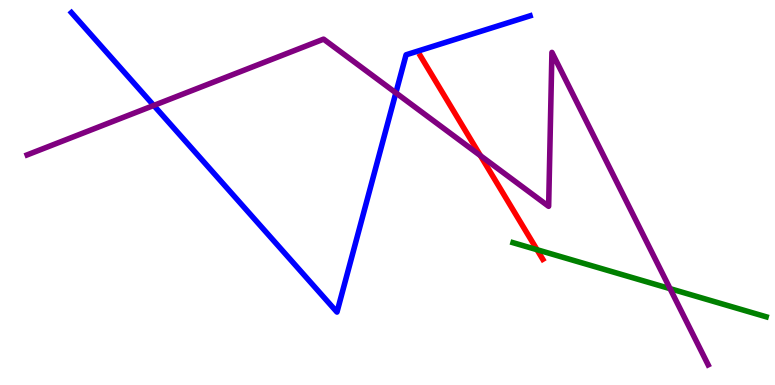[{'lines': ['blue', 'red'], 'intersections': []}, {'lines': ['green', 'red'], 'intersections': [{'x': 6.93, 'y': 3.51}]}, {'lines': ['purple', 'red'], 'intersections': [{'x': 6.2, 'y': 5.96}]}, {'lines': ['blue', 'green'], 'intersections': []}, {'lines': ['blue', 'purple'], 'intersections': [{'x': 1.98, 'y': 7.26}, {'x': 5.11, 'y': 7.59}]}, {'lines': ['green', 'purple'], 'intersections': [{'x': 8.65, 'y': 2.5}]}]